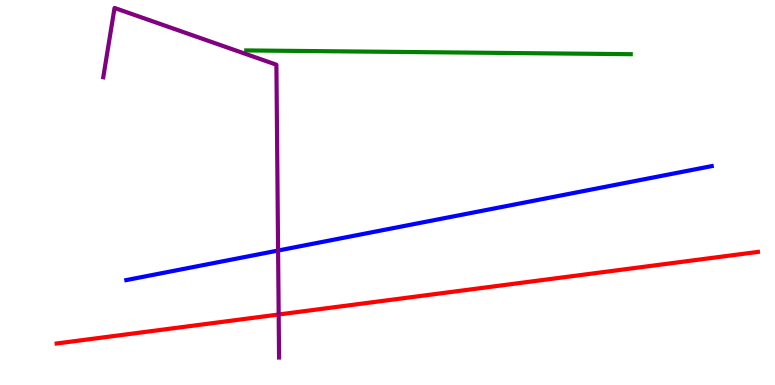[{'lines': ['blue', 'red'], 'intersections': []}, {'lines': ['green', 'red'], 'intersections': []}, {'lines': ['purple', 'red'], 'intersections': [{'x': 3.6, 'y': 1.83}]}, {'lines': ['blue', 'green'], 'intersections': []}, {'lines': ['blue', 'purple'], 'intersections': [{'x': 3.59, 'y': 3.49}]}, {'lines': ['green', 'purple'], 'intersections': []}]